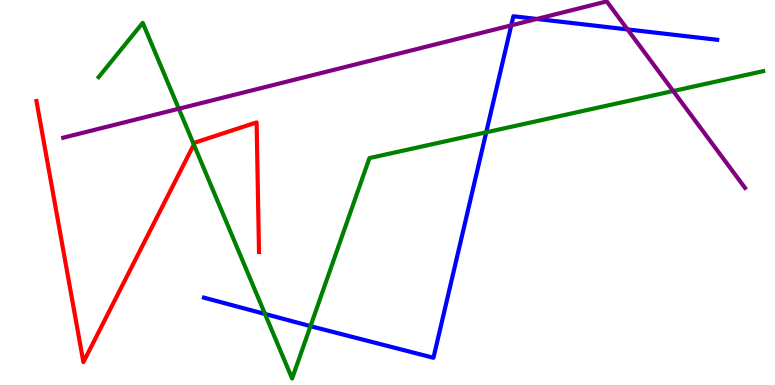[{'lines': ['blue', 'red'], 'intersections': []}, {'lines': ['green', 'red'], 'intersections': [{'x': 2.5, 'y': 6.25}]}, {'lines': ['purple', 'red'], 'intersections': []}, {'lines': ['blue', 'green'], 'intersections': [{'x': 3.42, 'y': 1.84}, {'x': 4.01, 'y': 1.53}, {'x': 6.27, 'y': 6.56}]}, {'lines': ['blue', 'purple'], 'intersections': [{'x': 6.6, 'y': 9.34}, {'x': 6.93, 'y': 9.51}, {'x': 8.1, 'y': 9.24}]}, {'lines': ['green', 'purple'], 'intersections': [{'x': 2.31, 'y': 7.18}, {'x': 8.69, 'y': 7.64}]}]